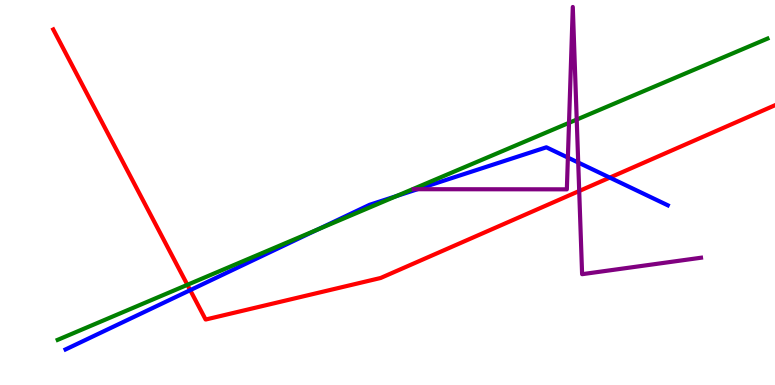[{'lines': ['blue', 'red'], 'intersections': [{'x': 2.45, 'y': 2.46}, {'x': 7.87, 'y': 5.39}]}, {'lines': ['green', 'red'], 'intersections': [{'x': 2.42, 'y': 2.6}]}, {'lines': ['purple', 'red'], 'intersections': [{'x': 7.47, 'y': 5.04}]}, {'lines': ['blue', 'green'], 'intersections': [{'x': 4.1, 'y': 4.04}, {'x': 5.12, 'y': 4.91}]}, {'lines': ['blue', 'purple'], 'intersections': [{'x': 5.39, 'y': 5.09}, {'x': 7.33, 'y': 5.91}, {'x': 7.46, 'y': 5.78}]}, {'lines': ['green', 'purple'], 'intersections': [{'x': 7.34, 'y': 6.81}, {'x': 7.44, 'y': 6.89}]}]